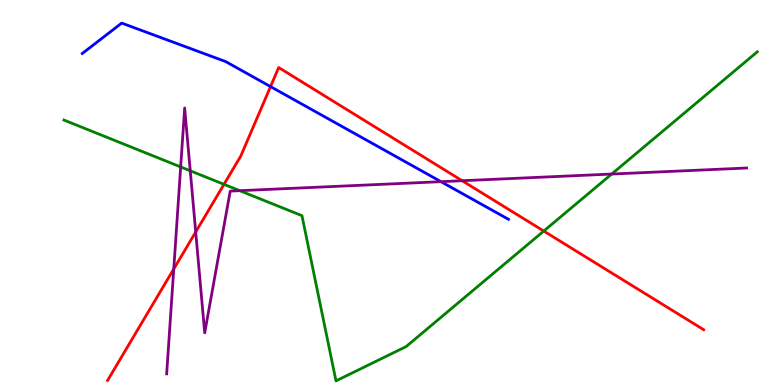[{'lines': ['blue', 'red'], 'intersections': [{'x': 3.49, 'y': 7.75}]}, {'lines': ['green', 'red'], 'intersections': [{'x': 2.89, 'y': 5.21}, {'x': 7.02, 'y': 4.0}]}, {'lines': ['purple', 'red'], 'intersections': [{'x': 2.24, 'y': 3.01}, {'x': 2.53, 'y': 3.97}, {'x': 5.96, 'y': 5.31}]}, {'lines': ['blue', 'green'], 'intersections': []}, {'lines': ['blue', 'purple'], 'intersections': [{'x': 5.69, 'y': 5.28}]}, {'lines': ['green', 'purple'], 'intersections': [{'x': 2.33, 'y': 5.66}, {'x': 2.45, 'y': 5.56}, {'x': 3.09, 'y': 5.05}, {'x': 7.89, 'y': 5.48}]}]